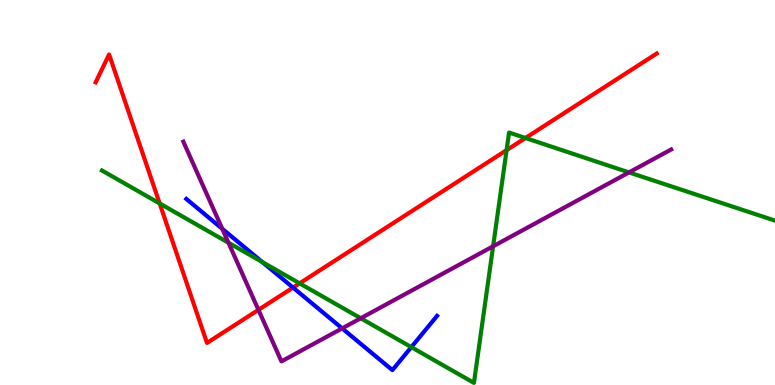[{'lines': ['blue', 'red'], 'intersections': [{'x': 3.78, 'y': 2.53}]}, {'lines': ['green', 'red'], 'intersections': [{'x': 2.06, 'y': 4.72}, {'x': 3.87, 'y': 2.64}, {'x': 6.54, 'y': 6.1}, {'x': 6.78, 'y': 6.42}]}, {'lines': ['purple', 'red'], 'intersections': [{'x': 3.33, 'y': 1.95}]}, {'lines': ['blue', 'green'], 'intersections': [{'x': 3.38, 'y': 3.19}, {'x': 5.31, 'y': 0.983}]}, {'lines': ['blue', 'purple'], 'intersections': [{'x': 2.87, 'y': 4.06}, {'x': 4.41, 'y': 1.47}]}, {'lines': ['green', 'purple'], 'intersections': [{'x': 2.95, 'y': 3.69}, {'x': 4.65, 'y': 1.73}, {'x': 6.36, 'y': 3.6}, {'x': 8.12, 'y': 5.52}]}]